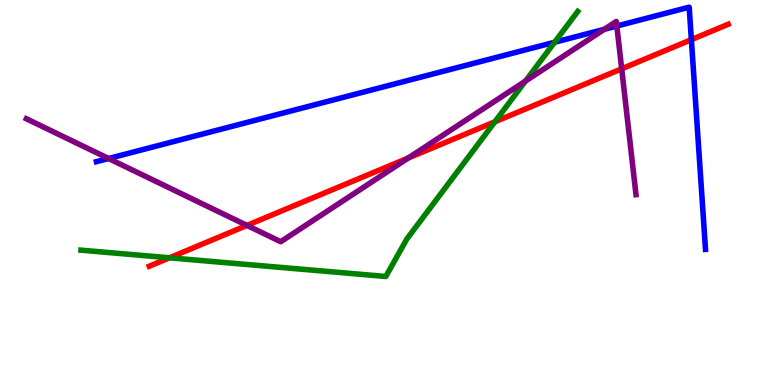[{'lines': ['blue', 'red'], 'intersections': [{'x': 8.92, 'y': 8.97}]}, {'lines': ['green', 'red'], 'intersections': [{'x': 2.19, 'y': 3.3}, {'x': 6.39, 'y': 6.84}]}, {'lines': ['purple', 'red'], 'intersections': [{'x': 3.19, 'y': 4.15}, {'x': 5.27, 'y': 5.9}, {'x': 8.02, 'y': 8.21}]}, {'lines': ['blue', 'green'], 'intersections': [{'x': 7.16, 'y': 8.9}]}, {'lines': ['blue', 'purple'], 'intersections': [{'x': 1.4, 'y': 5.88}, {'x': 7.8, 'y': 9.24}, {'x': 7.96, 'y': 9.32}]}, {'lines': ['green', 'purple'], 'intersections': [{'x': 6.78, 'y': 7.89}]}]